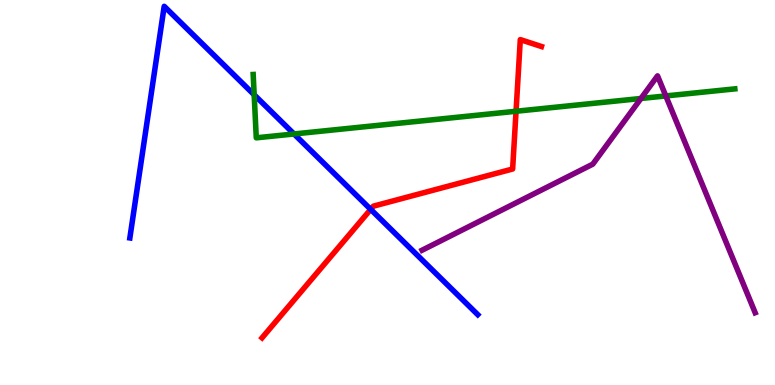[{'lines': ['blue', 'red'], 'intersections': [{'x': 4.78, 'y': 4.56}]}, {'lines': ['green', 'red'], 'intersections': [{'x': 6.66, 'y': 7.11}]}, {'lines': ['purple', 'red'], 'intersections': []}, {'lines': ['blue', 'green'], 'intersections': [{'x': 3.28, 'y': 7.54}, {'x': 3.79, 'y': 6.52}]}, {'lines': ['blue', 'purple'], 'intersections': []}, {'lines': ['green', 'purple'], 'intersections': [{'x': 8.27, 'y': 7.44}, {'x': 8.59, 'y': 7.51}]}]